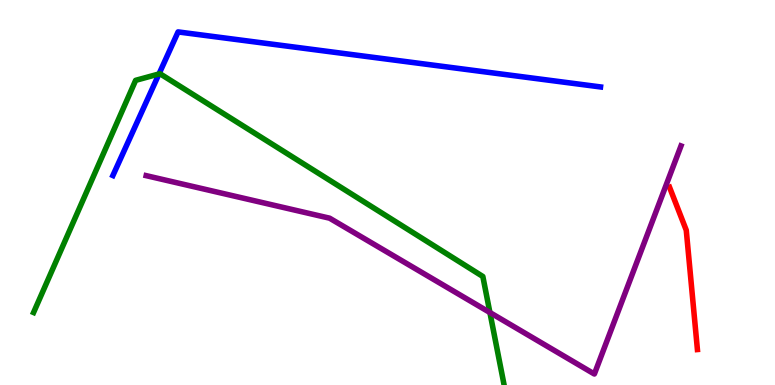[{'lines': ['blue', 'red'], 'intersections': []}, {'lines': ['green', 'red'], 'intersections': []}, {'lines': ['purple', 'red'], 'intersections': []}, {'lines': ['blue', 'green'], 'intersections': [{'x': 2.05, 'y': 8.08}]}, {'lines': ['blue', 'purple'], 'intersections': []}, {'lines': ['green', 'purple'], 'intersections': [{'x': 6.32, 'y': 1.88}]}]